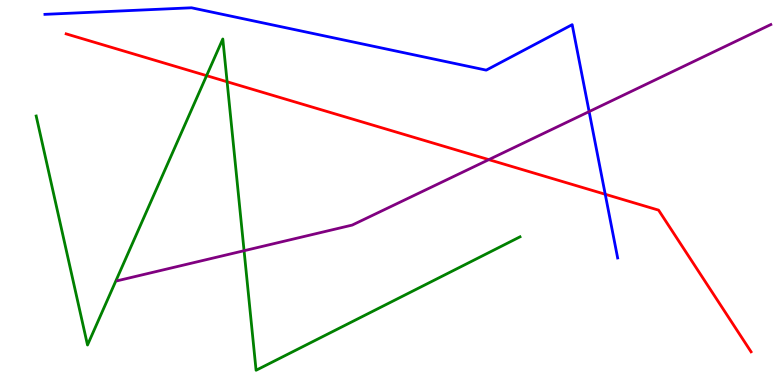[{'lines': ['blue', 'red'], 'intersections': [{'x': 7.81, 'y': 4.95}]}, {'lines': ['green', 'red'], 'intersections': [{'x': 2.67, 'y': 8.03}, {'x': 2.93, 'y': 7.88}]}, {'lines': ['purple', 'red'], 'intersections': [{'x': 6.31, 'y': 5.85}]}, {'lines': ['blue', 'green'], 'intersections': []}, {'lines': ['blue', 'purple'], 'intersections': [{'x': 7.6, 'y': 7.1}]}, {'lines': ['green', 'purple'], 'intersections': [{'x': 3.15, 'y': 3.49}]}]